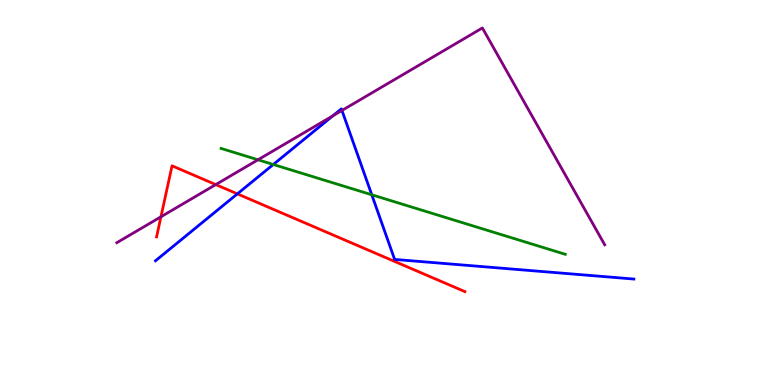[{'lines': ['blue', 'red'], 'intersections': [{'x': 3.06, 'y': 4.96}]}, {'lines': ['green', 'red'], 'intersections': []}, {'lines': ['purple', 'red'], 'intersections': [{'x': 2.08, 'y': 4.37}, {'x': 2.78, 'y': 5.21}]}, {'lines': ['blue', 'green'], 'intersections': [{'x': 3.53, 'y': 5.73}, {'x': 4.8, 'y': 4.94}]}, {'lines': ['blue', 'purple'], 'intersections': [{'x': 4.3, 'y': 6.99}, {'x': 4.41, 'y': 7.13}]}, {'lines': ['green', 'purple'], 'intersections': [{'x': 3.33, 'y': 5.85}]}]